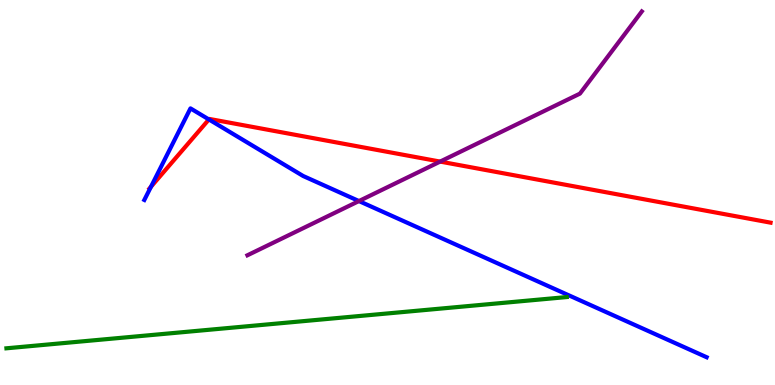[{'lines': ['blue', 'red'], 'intersections': [{'x': 1.95, 'y': 5.15}, {'x': 2.7, 'y': 6.9}]}, {'lines': ['green', 'red'], 'intersections': []}, {'lines': ['purple', 'red'], 'intersections': [{'x': 5.68, 'y': 5.8}]}, {'lines': ['blue', 'green'], 'intersections': []}, {'lines': ['blue', 'purple'], 'intersections': [{'x': 4.63, 'y': 4.78}]}, {'lines': ['green', 'purple'], 'intersections': []}]